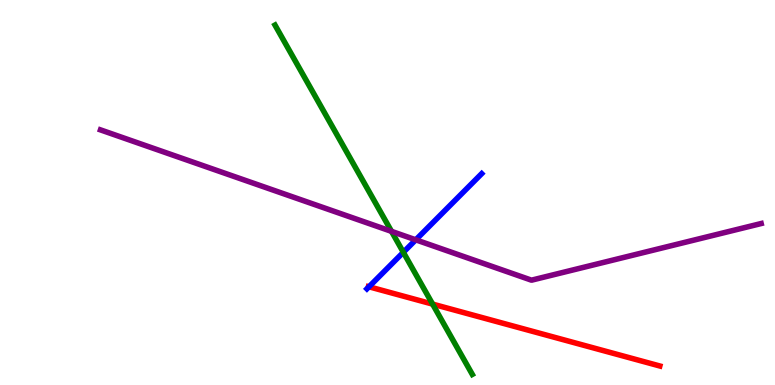[{'lines': ['blue', 'red'], 'intersections': [{'x': 4.76, 'y': 2.55}]}, {'lines': ['green', 'red'], 'intersections': [{'x': 5.58, 'y': 2.1}]}, {'lines': ['purple', 'red'], 'intersections': []}, {'lines': ['blue', 'green'], 'intersections': [{'x': 5.2, 'y': 3.45}]}, {'lines': ['blue', 'purple'], 'intersections': [{'x': 5.36, 'y': 3.77}]}, {'lines': ['green', 'purple'], 'intersections': [{'x': 5.05, 'y': 3.99}]}]